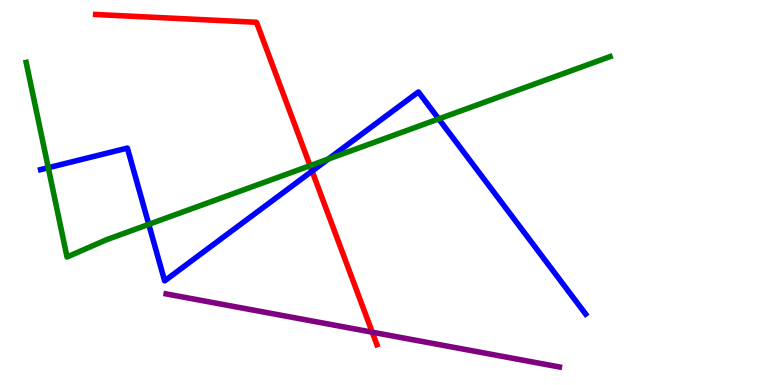[{'lines': ['blue', 'red'], 'intersections': [{'x': 4.03, 'y': 5.56}]}, {'lines': ['green', 'red'], 'intersections': [{'x': 4.0, 'y': 5.7}]}, {'lines': ['purple', 'red'], 'intersections': [{'x': 4.8, 'y': 1.37}]}, {'lines': ['blue', 'green'], 'intersections': [{'x': 0.623, 'y': 5.64}, {'x': 1.92, 'y': 4.17}, {'x': 4.24, 'y': 5.87}, {'x': 5.66, 'y': 6.91}]}, {'lines': ['blue', 'purple'], 'intersections': []}, {'lines': ['green', 'purple'], 'intersections': []}]